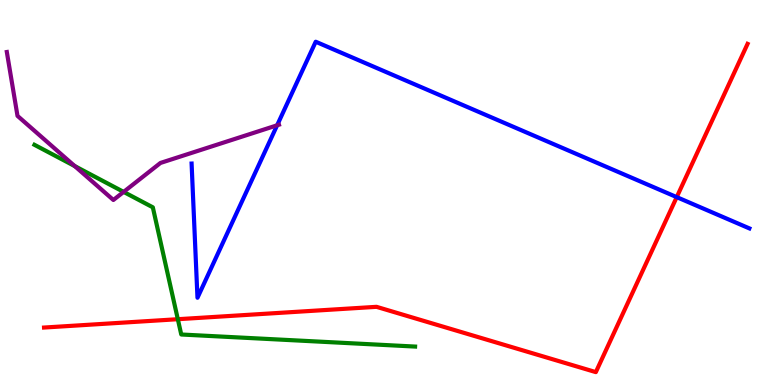[{'lines': ['blue', 'red'], 'intersections': [{'x': 8.73, 'y': 4.88}]}, {'lines': ['green', 'red'], 'intersections': [{'x': 2.29, 'y': 1.71}]}, {'lines': ['purple', 'red'], 'intersections': []}, {'lines': ['blue', 'green'], 'intersections': []}, {'lines': ['blue', 'purple'], 'intersections': [{'x': 3.58, 'y': 6.75}]}, {'lines': ['green', 'purple'], 'intersections': [{'x': 0.964, 'y': 5.69}, {'x': 1.6, 'y': 5.02}]}]